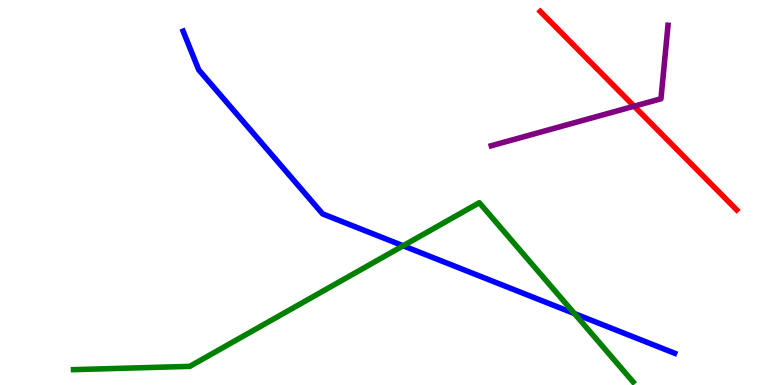[{'lines': ['blue', 'red'], 'intersections': []}, {'lines': ['green', 'red'], 'intersections': []}, {'lines': ['purple', 'red'], 'intersections': [{'x': 8.18, 'y': 7.24}]}, {'lines': ['blue', 'green'], 'intersections': [{'x': 5.2, 'y': 3.62}, {'x': 7.41, 'y': 1.86}]}, {'lines': ['blue', 'purple'], 'intersections': []}, {'lines': ['green', 'purple'], 'intersections': []}]